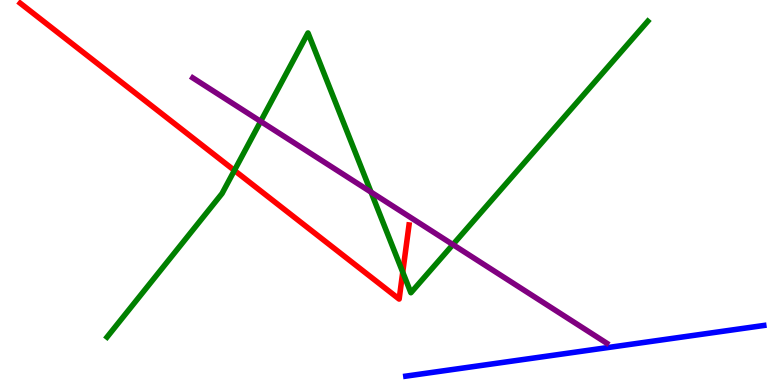[{'lines': ['blue', 'red'], 'intersections': []}, {'lines': ['green', 'red'], 'intersections': [{'x': 3.02, 'y': 5.57}, {'x': 5.2, 'y': 2.93}]}, {'lines': ['purple', 'red'], 'intersections': []}, {'lines': ['blue', 'green'], 'intersections': []}, {'lines': ['blue', 'purple'], 'intersections': []}, {'lines': ['green', 'purple'], 'intersections': [{'x': 3.36, 'y': 6.85}, {'x': 4.79, 'y': 5.01}, {'x': 5.84, 'y': 3.65}]}]